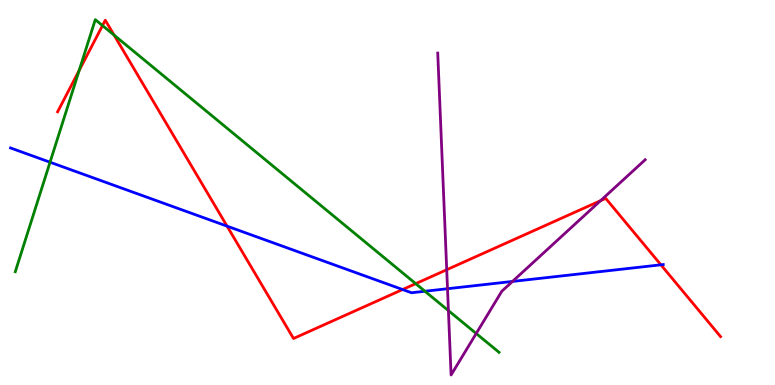[{'lines': ['blue', 'red'], 'intersections': [{'x': 2.93, 'y': 4.13}, {'x': 5.19, 'y': 2.48}, {'x': 8.53, 'y': 3.12}]}, {'lines': ['green', 'red'], 'intersections': [{'x': 1.02, 'y': 8.17}, {'x': 1.32, 'y': 9.34}, {'x': 1.47, 'y': 9.09}, {'x': 5.36, 'y': 2.63}]}, {'lines': ['purple', 'red'], 'intersections': [{'x': 5.76, 'y': 2.99}, {'x': 7.75, 'y': 4.79}]}, {'lines': ['blue', 'green'], 'intersections': [{'x': 0.646, 'y': 5.79}, {'x': 5.48, 'y': 2.44}]}, {'lines': ['blue', 'purple'], 'intersections': [{'x': 5.77, 'y': 2.5}, {'x': 6.61, 'y': 2.69}]}, {'lines': ['green', 'purple'], 'intersections': [{'x': 5.79, 'y': 1.93}, {'x': 6.14, 'y': 1.34}]}]